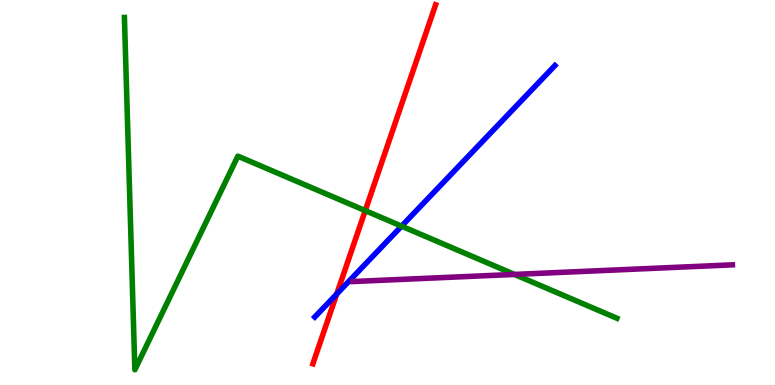[{'lines': ['blue', 'red'], 'intersections': [{'x': 4.34, 'y': 2.36}]}, {'lines': ['green', 'red'], 'intersections': [{'x': 4.71, 'y': 4.53}]}, {'lines': ['purple', 'red'], 'intersections': []}, {'lines': ['blue', 'green'], 'intersections': [{'x': 5.18, 'y': 4.13}]}, {'lines': ['blue', 'purple'], 'intersections': []}, {'lines': ['green', 'purple'], 'intersections': [{'x': 6.64, 'y': 2.87}]}]